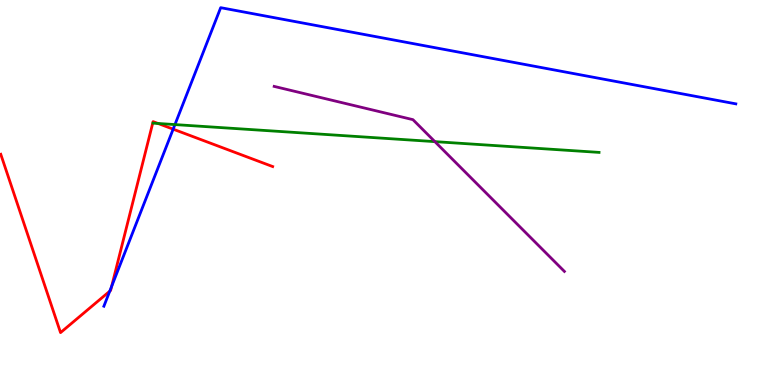[{'lines': ['blue', 'red'], 'intersections': [{'x': 1.42, 'y': 2.44}, {'x': 1.44, 'y': 2.56}, {'x': 2.23, 'y': 6.65}]}, {'lines': ['green', 'red'], 'intersections': [{'x': 2.04, 'y': 6.79}]}, {'lines': ['purple', 'red'], 'intersections': []}, {'lines': ['blue', 'green'], 'intersections': [{'x': 2.26, 'y': 6.76}]}, {'lines': ['blue', 'purple'], 'intersections': []}, {'lines': ['green', 'purple'], 'intersections': [{'x': 5.61, 'y': 6.32}]}]